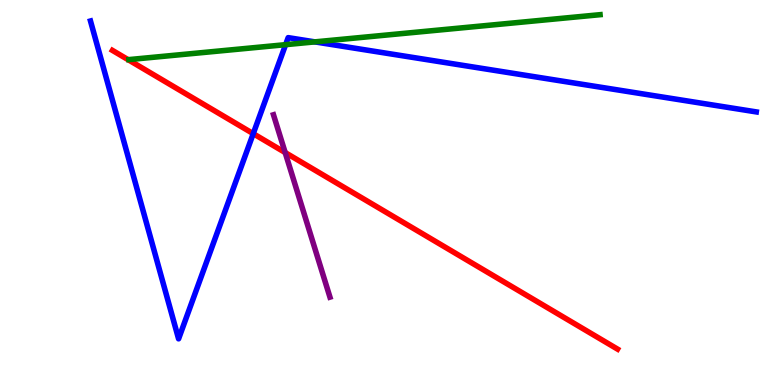[{'lines': ['blue', 'red'], 'intersections': [{'x': 3.27, 'y': 6.53}]}, {'lines': ['green', 'red'], 'intersections': []}, {'lines': ['purple', 'red'], 'intersections': [{'x': 3.68, 'y': 6.04}]}, {'lines': ['blue', 'green'], 'intersections': [{'x': 3.69, 'y': 8.84}, {'x': 4.06, 'y': 8.91}]}, {'lines': ['blue', 'purple'], 'intersections': []}, {'lines': ['green', 'purple'], 'intersections': []}]